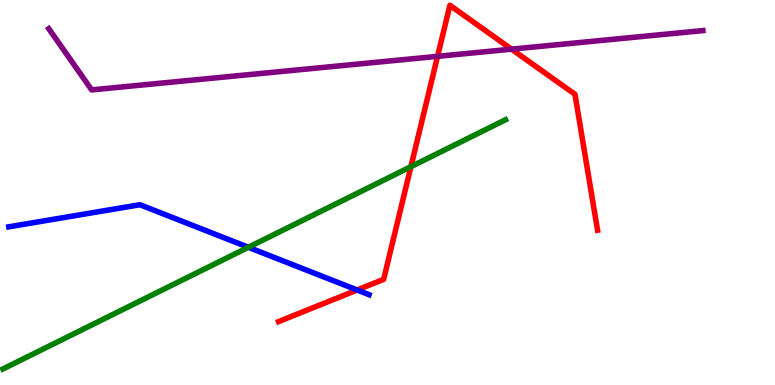[{'lines': ['blue', 'red'], 'intersections': [{'x': 4.61, 'y': 2.47}]}, {'lines': ['green', 'red'], 'intersections': [{'x': 5.3, 'y': 5.67}]}, {'lines': ['purple', 'red'], 'intersections': [{'x': 5.65, 'y': 8.54}, {'x': 6.6, 'y': 8.72}]}, {'lines': ['blue', 'green'], 'intersections': [{'x': 3.2, 'y': 3.58}]}, {'lines': ['blue', 'purple'], 'intersections': []}, {'lines': ['green', 'purple'], 'intersections': []}]